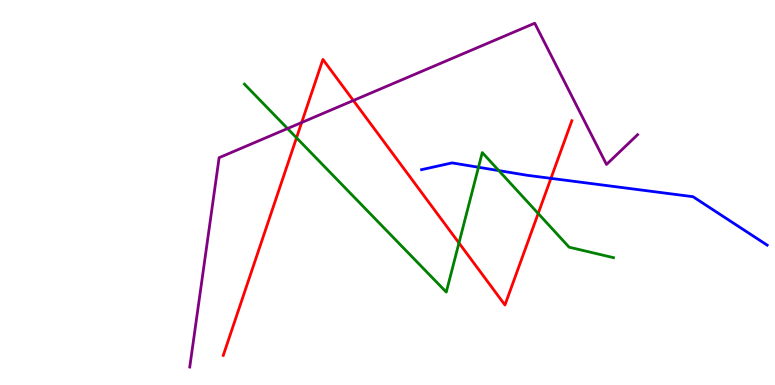[{'lines': ['blue', 'red'], 'intersections': [{'x': 7.11, 'y': 5.37}]}, {'lines': ['green', 'red'], 'intersections': [{'x': 3.83, 'y': 6.42}, {'x': 5.92, 'y': 3.69}, {'x': 6.94, 'y': 4.46}]}, {'lines': ['purple', 'red'], 'intersections': [{'x': 3.89, 'y': 6.82}, {'x': 4.56, 'y': 7.39}]}, {'lines': ['blue', 'green'], 'intersections': [{'x': 6.17, 'y': 5.66}, {'x': 6.44, 'y': 5.57}]}, {'lines': ['blue', 'purple'], 'intersections': []}, {'lines': ['green', 'purple'], 'intersections': [{'x': 3.71, 'y': 6.66}]}]